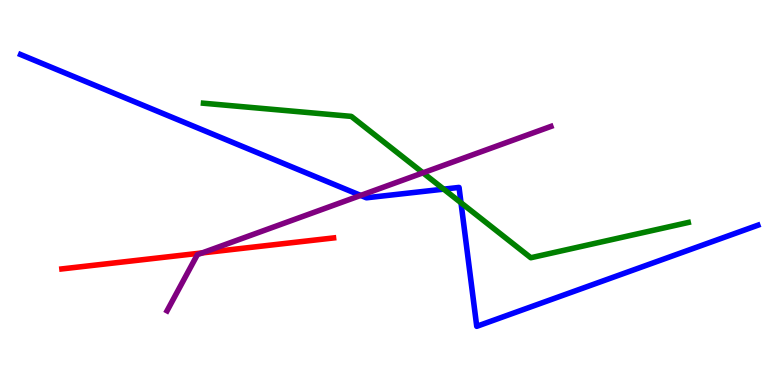[{'lines': ['blue', 'red'], 'intersections': []}, {'lines': ['green', 'red'], 'intersections': []}, {'lines': ['purple', 'red'], 'intersections': [{'x': 2.61, 'y': 3.43}]}, {'lines': ['blue', 'green'], 'intersections': [{'x': 5.73, 'y': 5.09}, {'x': 5.95, 'y': 4.73}]}, {'lines': ['blue', 'purple'], 'intersections': [{'x': 4.65, 'y': 4.92}]}, {'lines': ['green', 'purple'], 'intersections': [{'x': 5.46, 'y': 5.51}]}]